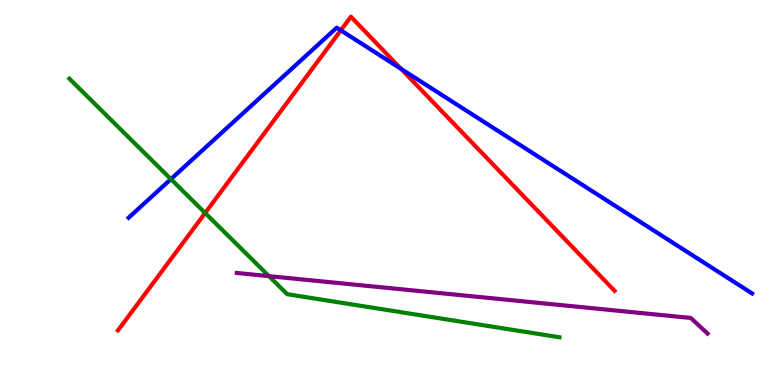[{'lines': ['blue', 'red'], 'intersections': [{'x': 4.4, 'y': 9.21}, {'x': 5.18, 'y': 8.21}]}, {'lines': ['green', 'red'], 'intersections': [{'x': 2.65, 'y': 4.47}]}, {'lines': ['purple', 'red'], 'intersections': []}, {'lines': ['blue', 'green'], 'intersections': [{'x': 2.21, 'y': 5.35}]}, {'lines': ['blue', 'purple'], 'intersections': []}, {'lines': ['green', 'purple'], 'intersections': [{'x': 3.47, 'y': 2.83}]}]